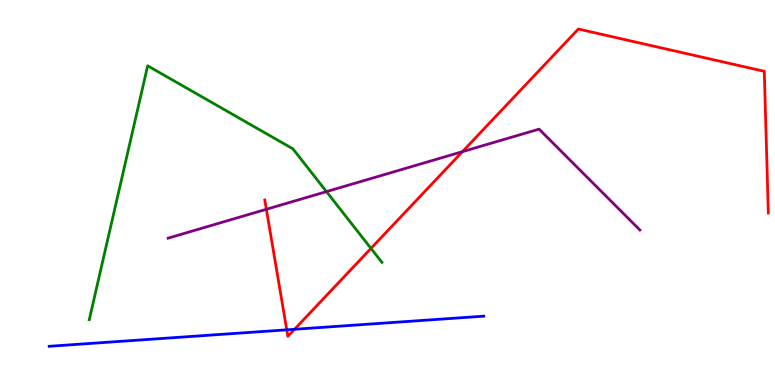[{'lines': ['blue', 'red'], 'intersections': [{'x': 3.7, 'y': 1.43}, {'x': 3.8, 'y': 1.45}]}, {'lines': ['green', 'red'], 'intersections': [{'x': 4.79, 'y': 3.55}]}, {'lines': ['purple', 'red'], 'intersections': [{'x': 3.44, 'y': 4.56}, {'x': 5.97, 'y': 6.06}]}, {'lines': ['blue', 'green'], 'intersections': []}, {'lines': ['blue', 'purple'], 'intersections': []}, {'lines': ['green', 'purple'], 'intersections': [{'x': 4.21, 'y': 5.02}]}]